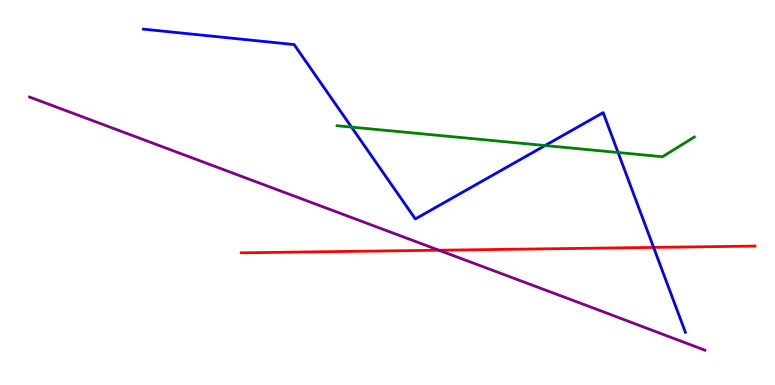[{'lines': ['blue', 'red'], 'intersections': [{'x': 8.43, 'y': 3.57}]}, {'lines': ['green', 'red'], 'intersections': []}, {'lines': ['purple', 'red'], 'intersections': [{'x': 5.66, 'y': 3.5}]}, {'lines': ['blue', 'green'], 'intersections': [{'x': 4.54, 'y': 6.7}, {'x': 7.03, 'y': 6.22}, {'x': 7.98, 'y': 6.04}]}, {'lines': ['blue', 'purple'], 'intersections': []}, {'lines': ['green', 'purple'], 'intersections': []}]